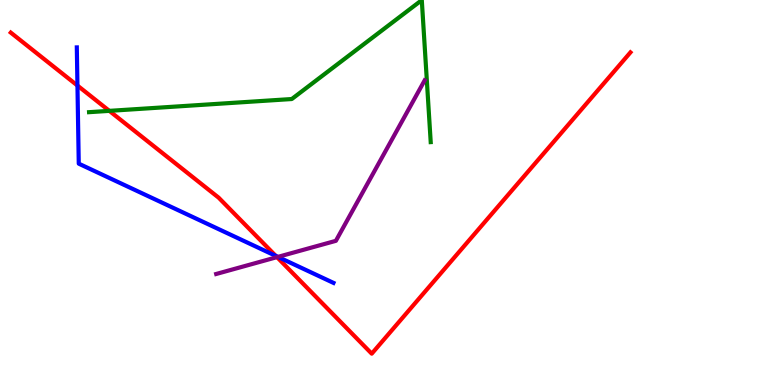[{'lines': ['blue', 'red'], 'intersections': [{'x': 0.999, 'y': 7.78}, {'x': 3.56, 'y': 3.35}]}, {'lines': ['green', 'red'], 'intersections': [{'x': 1.41, 'y': 7.12}]}, {'lines': ['purple', 'red'], 'intersections': [{'x': 3.57, 'y': 3.32}]}, {'lines': ['blue', 'green'], 'intersections': []}, {'lines': ['blue', 'purple'], 'intersections': [{'x': 3.59, 'y': 3.33}]}, {'lines': ['green', 'purple'], 'intersections': []}]